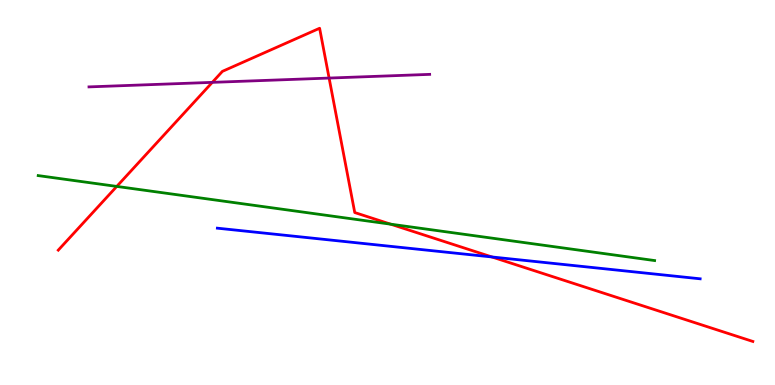[{'lines': ['blue', 'red'], 'intersections': [{'x': 6.35, 'y': 3.33}]}, {'lines': ['green', 'red'], 'intersections': [{'x': 1.51, 'y': 5.16}, {'x': 5.04, 'y': 4.18}]}, {'lines': ['purple', 'red'], 'intersections': [{'x': 2.74, 'y': 7.86}, {'x': 4.25, 'y': 7.97}]}, {'lines': ['blue', 'green'], 'intersections': []}, {'lines': ['blue', 'purple'], 'intersections': []}, {'lines': ['green', 'purple'], 'intersections': []}]